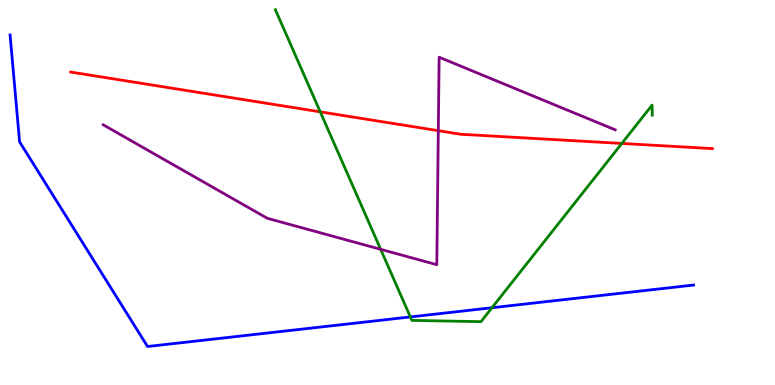[{'lines': ['blue', 'red'], 'intersections': []}, {'lines': ['green', 'red'], 'intersections': [{'x': 4.13, 'y': 7.09}, {'x': 8.02, 'y': 6.27}]}, {'lines': ['purple', 'red'], 'intersections': [{'x': 5.66, 'y': 6.61}]}, {'lines': ['blue', 'green'], 'intersections': [{'x': 5.3, 'y': 1.77}, {'x': 6.35, 'y': 2.01}]}, {'lines': ['blue', 'purple'], 'intersections': []}, {'lines': ['green', 'purple'], 'intersections': [{'x': 4.91, 'y': 3.52}]}]